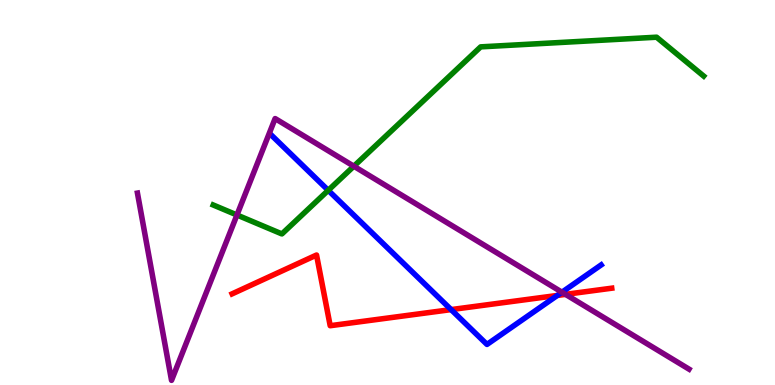[{'lines': ['blue', 'red'], 'intersections': [{'x': 5.82, 'y': 1.96}, {'x': 7.19, 'y': 2.33}]}, {'lines': ['green', 'red'], 'intersections': []}, {'lines': ['purple', 'red'], 'intersections': [{'x': 7.3, 'y': 2.35}]}, {'lines': ['blue', 'green'], 'intersections': [{'x': 4.24, 'y': 5.06}]}, {'lines': ['blue', 'purple'], 'intersections': [{'x': 7.25, 'y': 2.41}]}, {'lines': ['green', 'purple'], 'intersections': [{'x': 3.06, 'y': 4.42}, {'x': 4.57, 'y': 5.68}]}]